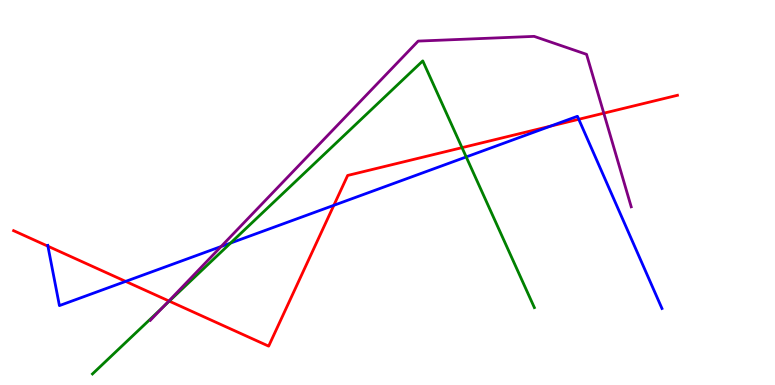[{'lines': ['blue', 'red'], 'intersections': [{'x': 0.618, 'y': 3.6}, {'x': 1.62, 'y': 2.69}, {'x': 4.31, 'y': 4.67}, {'x': 7.1, 'y': 6.72}, {'x': 7.47, 'y': 6.9}]}, {'lines': ['green', 'red'], 'intersections': [{'x': 2.18, 'y': 2.18}, {'x': 5.96, 'y': 6.16}]}, {'lines': ['purple', 'red'], 'intersections': [{'x': 2.18, 'y': 2.18}, {'x': 7.79, 'y': 7.06}]}, {'lines': ['blue', 'green'], 'intersections': [{'x': 2.98, 'y': 3.69}, {'x': 6.02, 'y': 5.92}]}, {'lines': ['blue', 'purple'], 'intersections': [{'x': 2.85, 'y': 3.6}]}, {'lines': ['green', 'purple'], 'intersections': [{'x': 2.11, 'y': 2.03}]}]